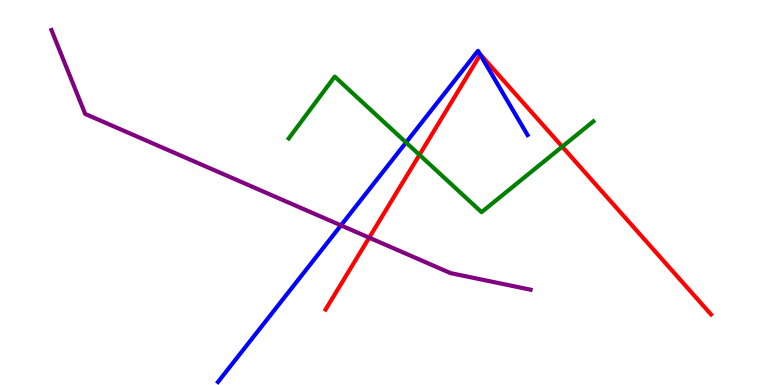[{'lines': ['blue', 'red'], 'intersections': [{'x': 6.2, 'y': 8.58}]}, {'lines': ['green', 'red'], 'intersections': [{'x': 5.41, 'y': 5.98}, {'x': 7.25, 'y': 6.19}]}, {'lines': ['purple', 'red'], 'intersections': [{'x': 4.76, 'y': 3.83}]}, {'lines': ['blue', 'green'], 'intersections': [{'x': 5.24, 'y': 6.3}]}, {'lines': ['blue', 'purple'], 'intersections': [{'x': 4.4, 'y': 4.15}]}, {'lines': ['green', 'purple'], 'intersections': []}]